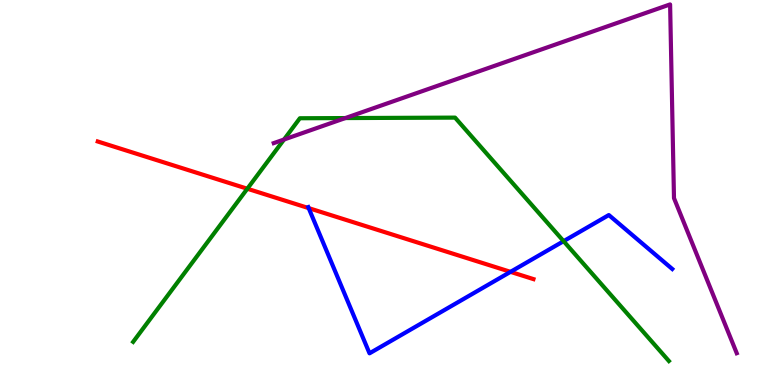[{'lines': ['blue', 'red'], 'intersections': [{'x': 3.98, 'y': 4.59}, {'x': 6.59, 'y': 2.94}]}, {'lines': ['green', 'red'], 'intersections': [{'x': 3.19, 'y': 5.1}]}, {'lines': ['purple', 'red'], 'intersections': []}, {'lines': ['blue', 'green'], 'intersections': [{'x': 7.27, 'y': 3.74}]}, {'lines': ['blue', 'purple'], 'intersections': []}, {'lines': ['green', 'purple'], 'intersections': [{'x': 3.66, 'y': 6.38}, {'x': 4.46, 'y': 6.93}]}]